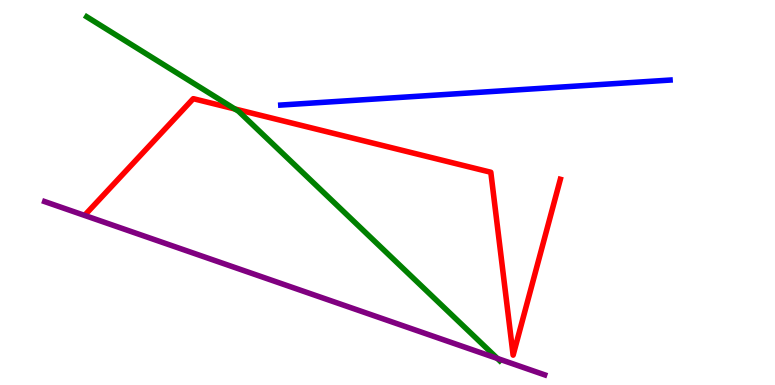[{'lines': ['blue', 'red'], 'intersections': []}, {'lines': ['green', 'red'], 'intersections': [{'x': 3.03, 'y': 7.17}]}, {'lines': ['purple', 'red'], 'intersections': []}, {'lines': ['blue', 'green'], 'intersections': []}, {'lines': ['blue', 'purple'], 'intersections': []}, {'lines': ['green', 'purple'], 'intersections': [{'x': 6.42, 'y': 0.69}]}]